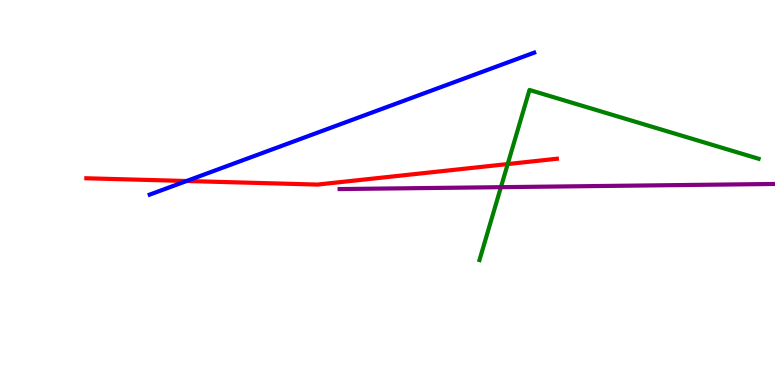[{'lines': ['blue', 'red'], 'intersections': [{'x': 2.41, 'y': 5.3}]}, {'lines': ['green', 'red'], 'intersections': [{'x': 6.55, 'y': 5.74}]}, {'lines': ['purple', 'red'], 'intersections': []}, {'lines': ['blue', 'green'], 'intersections': []}, {'lines': ['blue', 'purple'], 'intersections': []}, {'lines': ['green', 'purple'], 'intersections': [{'x': 6.46, 'y': 5.14}]}]